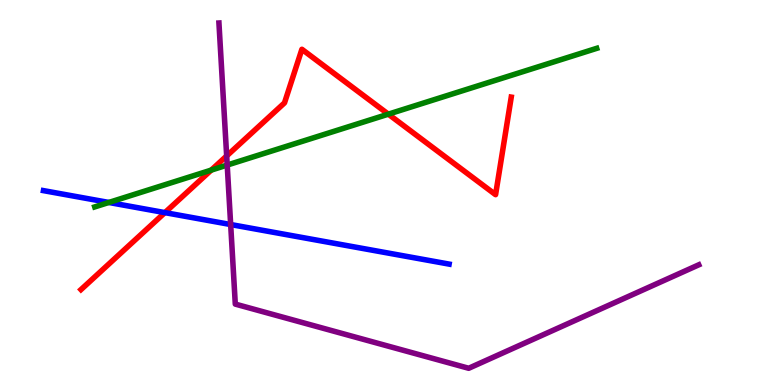[{'lines': ['blue', 'red'], 'intersections': [{'x': 2.13, 'y': 4.48}]}, {'lines': ['green', 'red'], 'intersections': [{'x': 2.73, 'y': 5.58}, {'x': 5.01, 'y': 7.03}]}, {'lines': ['purple', 'red'], 'intersections': [{'x': 2.92, 'y': 5.95}]}, {'lines': ['blue', 'green'], 'intersections': [{'x': 1.4, 'y': 4.74}]}, {'lines': ['blue', 'purple'], 'intersections': [{'x': 2.98, 'y': 4.17}]}, {'lines': ['green', 'purple'], 'intersections': [{'x': 2.93, 'y': 5.71}]}]